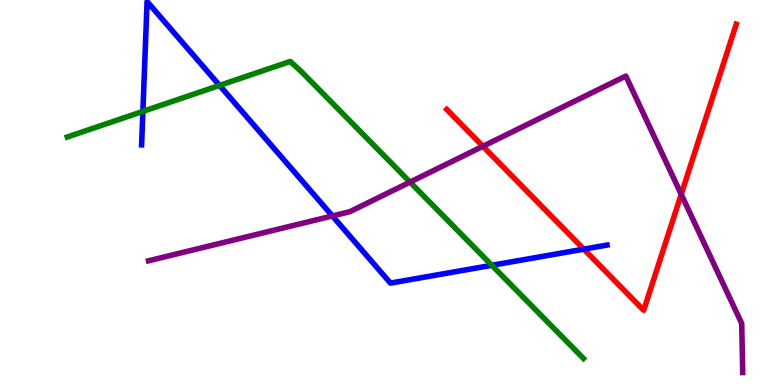[{'lines': ['blue', 'red'], 'intersections': [{'x': 7.53, 'y': 3.53}]}, {'lines': ['green', 'red'], 'intersections': []}, {'lines': ['purple', 'red'], 'intersections': [{'x': 6.23, 'y': 6.2}, {'x': 8.79, 'y': 4.95}]}, {'lines': ['blue', 'green'], 'intersections': [{'x': 1.84, 'y': 7.11}, {'x': 2.83, 'y': 7.78}, {'x': 6.35, 'y': 3.11}]}, {'lines': ['blue', 'purple'], 'intersections': [{'x': 4.29, 'y': 4.39}]}, {'lines': ['green', 'purple'], 'intersections': [{'x': 5.29, 'y': 5.27}]}]